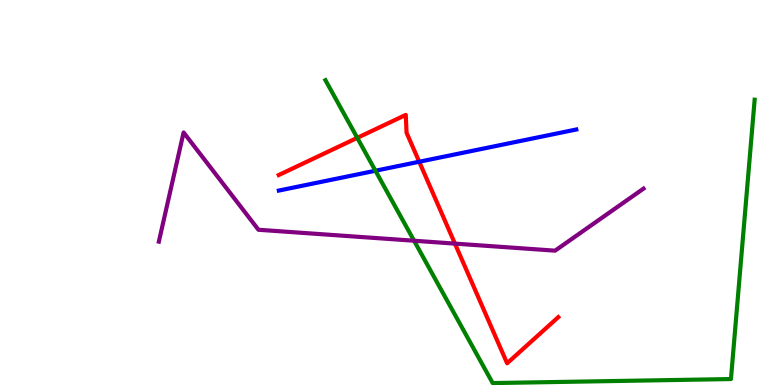[{'lines': ['blue', 'red'], 'intersections': [{'x': 5.41, 'y': 5.8}]}, {'lines': ['green', 'red'], 'intersections': [{'x': 4.61, 'y': 6.42}]}, {'lines': ['purple', 'red'], 'intersections': [{'x': 5.87, 'y': 3.67}]}, {'lines': ['blue', 'green'], 'intersections': [{'x': 4.84, 'y': 5.57}]}, {'lines': ['blue', 'purple'], 'intersections': []}, {'lines': ['green', 'purple'], 'intersections': [{'x': 5.34, 'y': 3.75}]}]